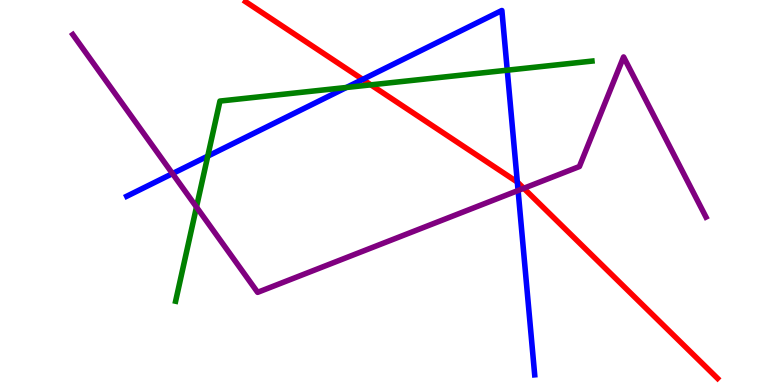[{'lines': ['blue', 'red'], 'intersections': [{'x': 4.68, 'y': 7.94}, {'x': 6.68, 'y': 5.27}]}, {'lines': ['green', 'red'], 'intersections': [{'x': 4.79, 'y': 7.8}]}, {'lines': ['purple', 'red'], 'intersections': [{'x': 6.76, 'y': 5.11}]}, {'lines': ['blue', 'green'], 'intersections': [{'x': 2.68, 'y': 5.94}, {'x': 4.47, 'y': 7.73}, {'x': 6.55, 'y': 8.18}]}, {'lines': ['blue', 'purple'], 'intersections': [{'x': 2.23, 'y': 5.49}, {'x': 6.68, 'y': 5.05}]}, {'lines': ['green', 'purple'], 'intersections': [{'x': 2.54, 'y': 4.62}]}]